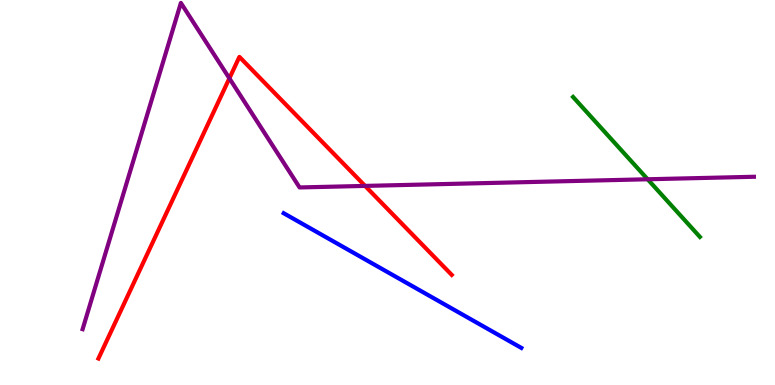[{'lines': ['blue', 'red'], 'intersections': []}, {'lines': ['green', 'red'], 'intersections': []}, {'lines': ['purple', 'red'], 'intersections': [{'x': 2.96, 'y': 7.97}, {'x': 4.71, 'y': 5.17}]}, {'lines': ['blue', 'green'], 'intersections': []}, {'lines': ['blue', 'purple'], 'intersections': []}, {'lines': ['green', 'purple'], 'intersections': [{'x': 8.36, 'y': 5.34}]}]